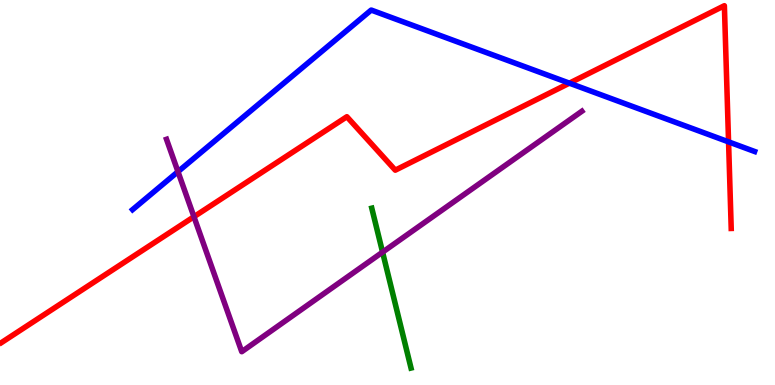[{'lines': ['blue', 'red'], 'intersections': [{'x': 7.35, 'y': 7.84}, {'x': 9.4, 'y': 6.32}]}, {'lines': ['green', 'red'], 'intersections': []}, {'lines': ['purple', 'red'], 'intersections': [{'x': 2.5, 'y': 4.37}]}, {'lines': ['blue', 'green'], 'intersections': []}, {'lines': ['blue', 'purple'], 'intersections': [{'x': 2.3, 'y': 5.54}]}, {'lines': ['green', 'purple'], 'intersections': [{'x': 4.94, 'y': 3.45}]}]